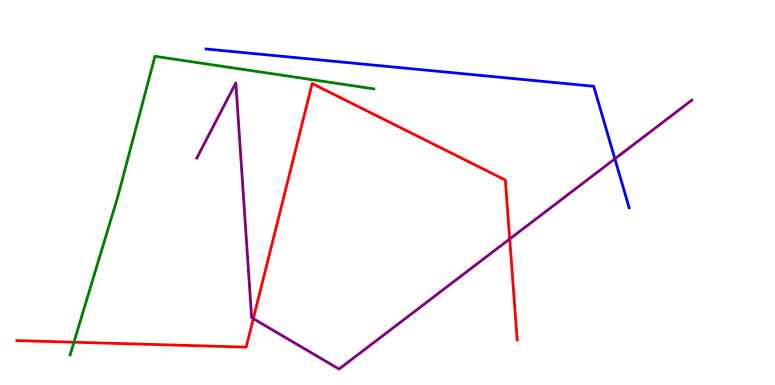[{'lines': ['blue', 'red'], 'intersections': []}, {'lines': ['green', 'red'], 'intersections': [{'x': 0.954, 'y': 1.11}]}, {'lines': ['purple', 'red'], 'intersections': [{'x': 3.27, 'y': 1.72}, {'x': 6.58, 'y': 3.79}]}, {'lines': ['blue', 'green'], 'intersections': []}, {'lines': ['blue', 'purple'], 'intersections': [{'x': 7.93, 'y': 5.87}]}, {'lines': ['green', 'purple'], 'intersections': []}]